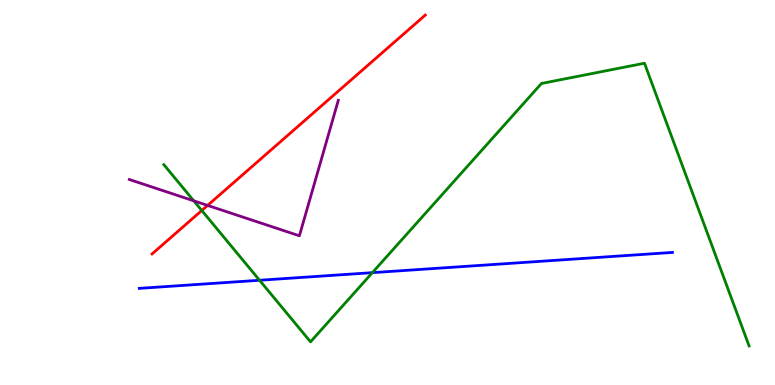[{'lines': ['blue', 'red'], 'intersections': []}, {'lines': ['green', 'red'], 'intersections': [{'x': 2.6, 'y': 4.53}]}, {'lines': ['purple', 'red'], 'intersections': [{'x': 2.68, 'y': 4.66}]}, {'lines': ['blue', 'green'], 'intersections': [{'x': 3.35, 'y': 2.72}, {'x': 4.8, 'y': 2.92}]}, {'lines': ['blue', 'purple'], 'intersections': []}, {'lines': ['green', 'purple'], 'intersections': [{'x': 2.5, 'y': 4.78}]}]